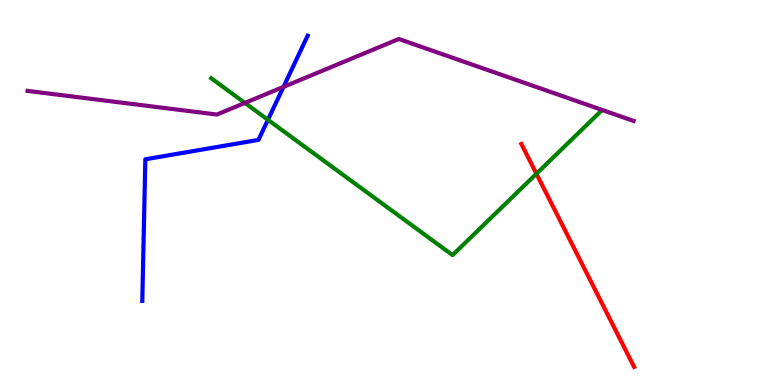[{'lines': ['blue', 'red'], 'intersections': []}, {'lines': ['green', 'red'], 'intersections': [{'x': 6.92, 'y': 5.49}]}, {'lines': ['purple', 'red'], 'intersections': []}, {'lines': ['blue', 'green'], 'intersections': [{'x': 3.46, 'y': 6.89}]}, {'lines': ['blue', 'purple'], 'intersections': [{'x': 3.66, 'y': 7.74}]}, {'lines': ['green', 'purple'], 'intersections': [{'x': 3.16, 'y': 7.33}]}]